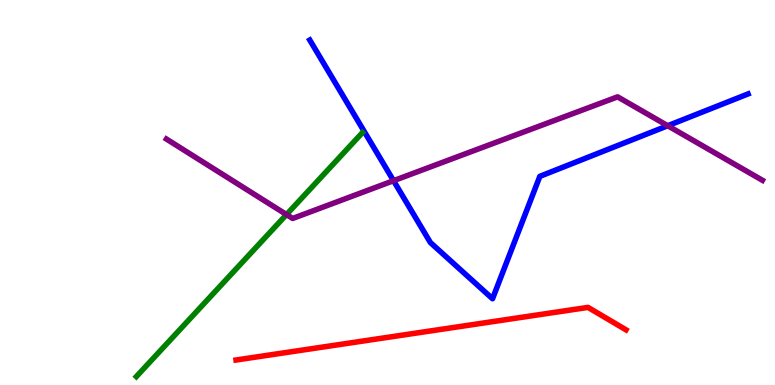[{'lines': ['blue', 'red'], 'intersections': []}, {'lines': ['green', 'red'], 'intersections': []}, {'lines': ['purple', 'red'], 'intersections': []}, {'lines': ['blue', 'green'], 'intersections': []}, {'lines': ['blue', 'purple'], 'intersections': [{'x': 5.08, 'y': 5.31}, {'x': 8.62, 'y': 6.73}]}, {'lines': ['green', 'purple'], 'intersections': [{'x': 3.7, 'y': 4.43}]}]